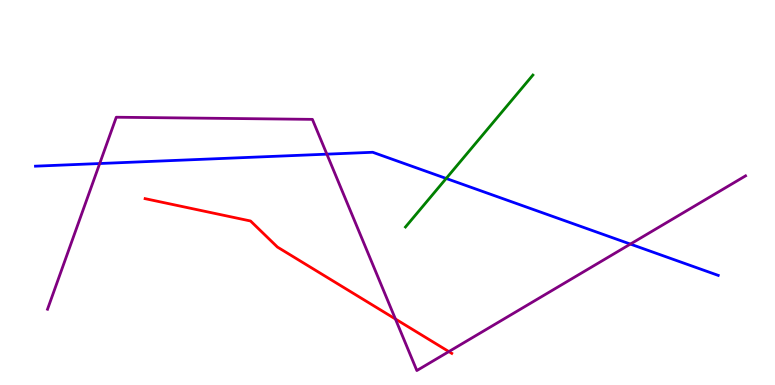[{'lines': ['blue', 'red'], 'intersections': []}, {'lines': ['green', 'red'], 'intersections': []}, {'lines': ['purple', 'red'], 'intersections': [{'x': 5.1, 'y': 1.71}, {'x': 5.79, 'y': 0.868}]}, {'lines': ['blue', 'green'], 'intersections': [{'x': 5.76, 'y': 5.36}]}, {'lines': ['blue', 'purple'], 'intersections': [{'x': 1.29, 'y': 5.75}, {'x': 4.22, 'y': 6.0}, {'x': 8.13, 'y': 3.66}]}, {'lines': ['green', 'purple'], 'intersections': []}]